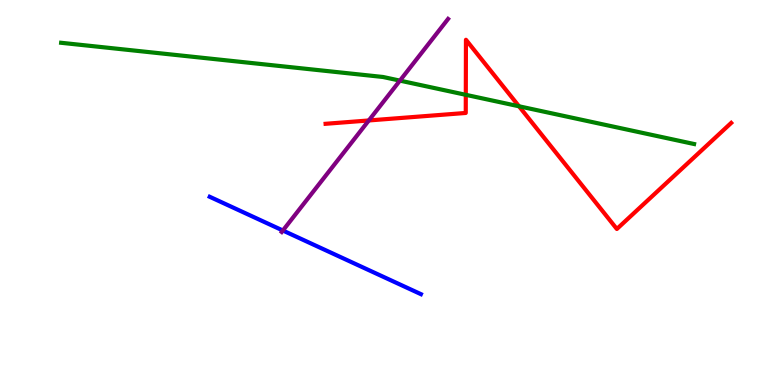[{'lines': ['blue', 'red'], 'intersections': []}, {'lines': ['green', 'red'], 'intersections': [{'x': 6.01, 'y': 7.54}, {'x': 6.7, 'y': 7.24}]}, {'lines': ['purple', 'red'], 'intersections': [{'x': 4.76, 'y': 6.87}]}, {'lines': ['blue', 'green'], 'intersections': []}, {'lines': ['blue', 'purple'], 'intersections': [{'x': 3.65, 'y': 4.01}]}, {'lines': ['green', 'purple'], 'intersections': [{'x': 5.16, 'y': 7.91}]}]